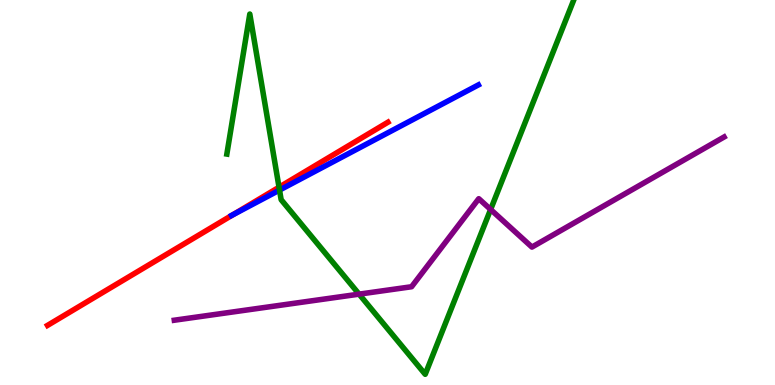[{'lines': ['blue', 'red'], 'intersections': [{'x': 3.01, 'y': 4.42}]}, {'lines': ['green', 'red'], 'intersections': [{'x': 3.6, 'y': 5.14}]}, {'lines': ['purple', 'red'], 'intersections': []}, {'lines': ['blue', 'green'], 'intersections': [{'x': 3.61, 'y': 5.06}]}, {'lines': ['blue', 'purple'], 'intersections': []}, {'lines': ['green', 'purple'], 'intersections': [{'x': 4.63, 'y': 2.36}, {'x': 6.33, 'y': 4.56}]}]